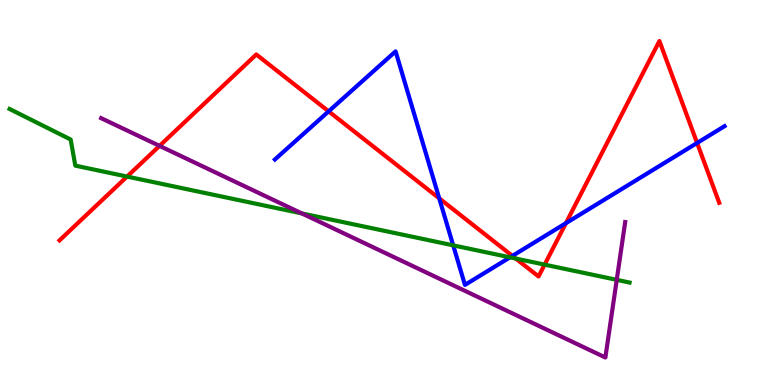[{'lines': ['blue', 'red'], 'intersections': [{'x': 4.24, 'y': 7.11}, {'x': 5.67, 'y': 4.85}, {'x': 6.61, 'y': 3.35}, {'x': 7.3, 'y': 4.2}, {'x': 8.99, 'y': 6.29}]}, {'lines': ['green', 'red'], 'intersections': [{'x': 1.64, 'y': 5.41}, {'x': 6.66, 'y': 3.28}, {'x': 7.03, 'y': 3.13}]}, {'lines': ['purple', 'red'], 'intersections': [{'x': 2.06, 'y': 6.21}]}, {'lines': ['blue', 'green'], 'intersections': [{'x': 5.85, 'y': 3.63}, {'x': 6.58, 'y': 3.32}]}, {'lines': ['blue', 'purple'], 'intersections': []}, {'lines': ['green', 'purple'], 'intersections': [{'x': 3.89, 'y': 4.46}, {'x': 7.96, 'y': 2.73}]}]